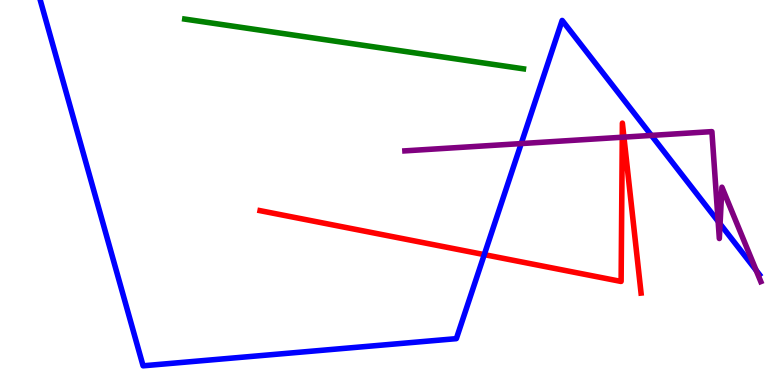[{'lines': ['blue', 'red'], 'intersections': [{'x': 6.25, 'y': 3.39}]}, {'lines': ['green', 'red'], 'intersections': []}, {'lines': ['purple', 'red'], 'intersections': [{'x': 8.03, 'y': 6.44}, {'x': 8.05, 'y': 6.44}]}, {'lines': ['blue', 'green'], 'intersections': []}, {'lines': ['blue', 'purple'], 'intersections': [{'x': 6.73, 'y': 6.27}, {'x': 8.41, 'y': 6.48}, {'x': 9.27, 'y': 4.25}, {'x': 9.29, 'y': 4.19}, {'x': 9.76, 'y': 2.98}]}, {'lines': ['green', 'purple'], 'intersections': []}]